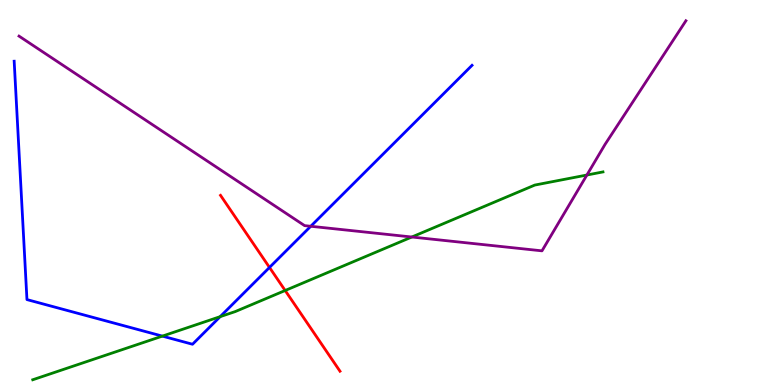[{'lines': ['blue', 'red'], 'intersections': [{'x': 3.48, 'y': 3.05}]}, {'lines': ['green', 'red'], 'intersections': [{'x': 3.68, 'y': 2.45}]}, {'lines': ['purple', 'red'], 'intersections': []}, {'lines': ['blue', 'green'], 'intersections': [{'x': 2.1, 'y': 1.27}, {'x': 2.84, 'y': 1.78}]}, {'lines': ['blue', 'purple'], 'intersections': [{'x': 4.01, 'y': 4.12}]}, {'lines': ['green', 'purple'], 'intersections': [{'x': 5.31, 'y': 3.84}, {'x': 7.57, 'y': 5.45}]}]